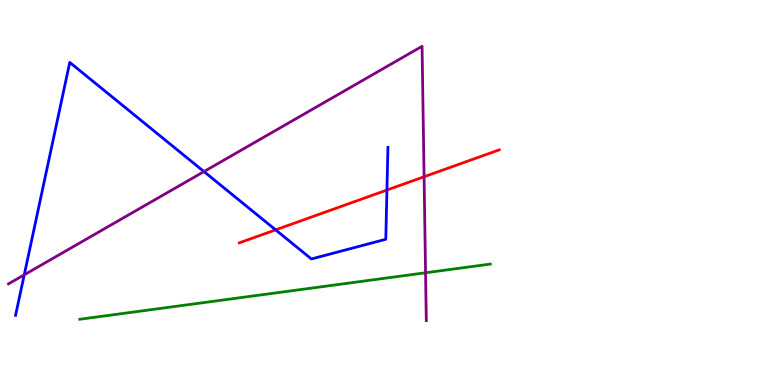[{'lines': ['blue', 'red'], 'intersections': [{'x': 3.56, 'y': 4.03}, {'x': 4.99, 'y': 5.06}]}, {'lines': ['green', 'red'], 'intersections': []}, {'lines': ['purple', 'red'], 'intersections': [{'x': 5.47, 'y': 5.41}]}, {'lines': ['blue', 'green'], 'intersections': []}, {'lines': ['blue', 'purple'], 'intersections': [{'x': 0.313, 'y': 2.86}, {'x': 2.63, 'y': 5.54}]}, {'lines': ['green', 'purple'], 'intersections': [{'x': 5.49, 'y': 2.92}]}]